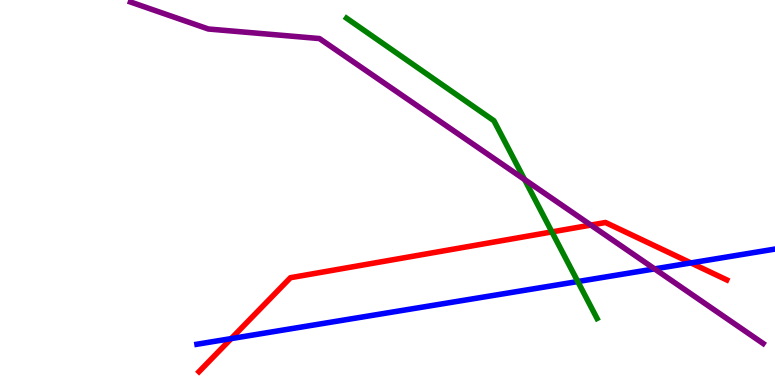[{'lines': ['blue', 'red'], 'intersections': [{'x': 2.98, 'y': 1.21}, {'x': 8.91, 'y': 3.17}]}, {'lines': ['green', 'red'], 'intersections': [{'x': 7.12, 'y': 3.98}]}, {'lines': ['purple', 'red'], 'intersections': [{'x': 7.62, 'y': 4.15}]}, {'lines': ['blue', 'green'], 'intersections': [{'x': 7.46, 'y': 2.69}]}, {'lines': ['blue', 'purple'], 'intersections': [{'x': 8.45, 'y': 3.02}]}, {'lines': ['green', 'purple'], 'intersections': [{'x': 6.77, 'y': 5.34}]}]